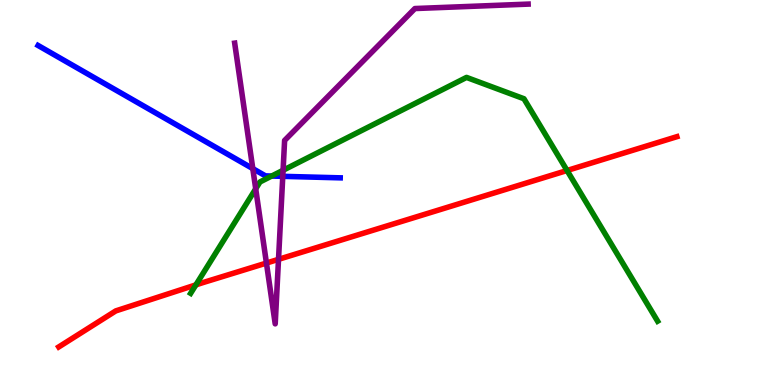[{'lines': ['blue', 'red'], 'intersections': []}, {'lines': ['green', 'red'], 'intersections': [{'x': 2.53, 'y': 2.6}, {'x': 7.32, 'y': 5.57}]}, {'lines': ['purple', 'red'], 'intersections': [{'x': 3.44, 'y': 3.17}, {'x': 3.59, 'y': 3.26}]}, {'lines': ['blue', 'green'], 'intersections': [{'x': 3.51, 'y': 5.43}]}, {'lines': ['blue', 'purple'], 'intersections': [{'x': 3.26, 'y': 5.62}, {'x': 3.65, 'y': 5.42}]}, {'lines': ['green', 'purple'], 'intersections': [{'x': 3.3, 'y': 5.1}, {'x': 3.65, 'y': 5.58}]}]